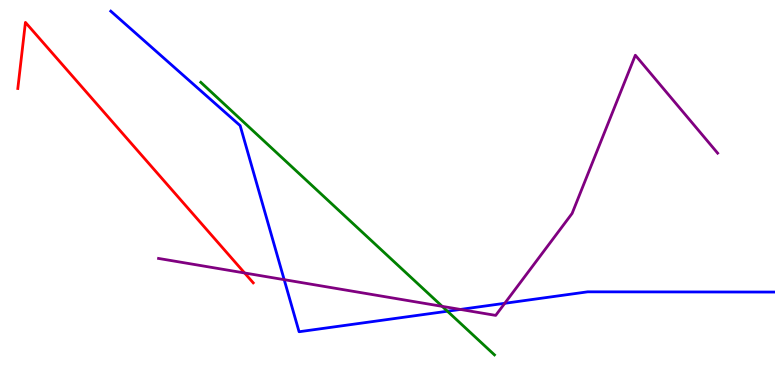[{'lines': ['blue', 'red'], 'intersections': []}, {'lines': ['green', 'red'], 'intersections': []}, {'lines': ['purple', 'red'], 'intersections': [{'x': 3.16, 'y': 2.91}]}, {'lines': ['blue', 'green'], 'intersections': [{'x': 5.77, 'y': 1.92}]}, {'lines': ['blue', 'purple'], 'intersections': [{'x': 3.67, 'y': 2.74}, {'x': 5.94, 'y': 1.96}, {'x': 6.51, 'y': 2.12}]}, {'lines': ['green', 'purple'], 'intersections': [{'x': 5.71, 'y': 2.04}]}]